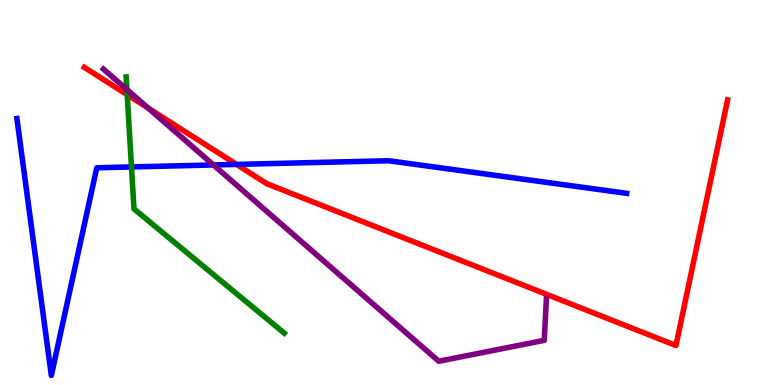[{'lines': ['blue', 'red'], 'intersections': [{'x': 3.05, 'y': 5.73}]}, {'lines': ['green', 'red'], 'intersections': [{'x': 1.64, 'y': 7.54}]}, {'lines': ['purple', 'red'], 'intersections': [{'x': 1.91, 'y': 7.19}]}, {'lines': ['blue', 'green'], 'intersections': [{'x': 1.7, 'y': 5.66}]}, {'lines': ['blue', 'purple'], 'intersections': [{'x': 2.75, 'y': 5.72}]}, {'lines': ['green', 'purple'], 'intersections': [{'x': 1.64, 'y': 7.67}]}]